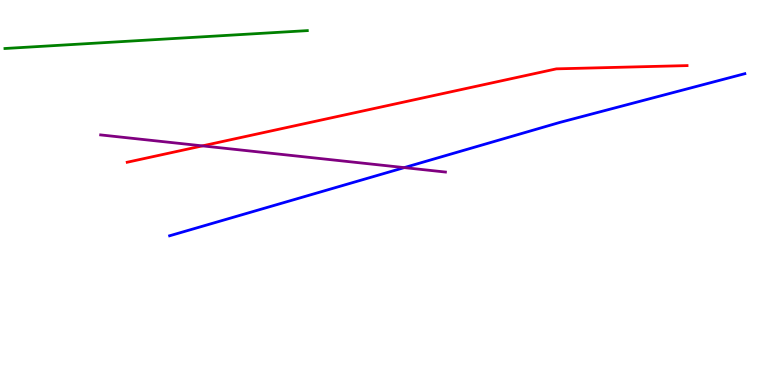[{'lines': ['blue', 'red'], 'intersections': []}, {'lines': ['green', 'red'], 'intersections': []}, {'lines': ['purple', 'red'], 'intersections': [{'x': 2.61, 'y': 6.21}]}, {'lines': ['blue', 'green'], 'intersections': []}, {'lines': ['blue', 'purple'], 'intersections': [{'x': 5.22, 'y': 5.65}]}, {'lines': ['green', 'purple'], 'intersections': []}]